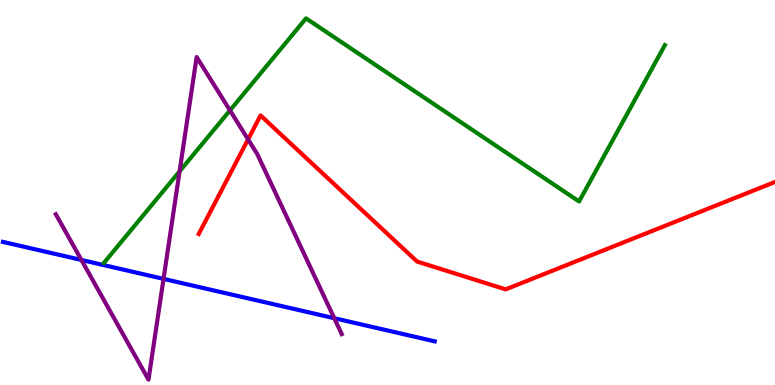[{'lines': ['blue', 'red'], 'intersections': []}, {'lines': ['green', 'red'], 'intersections': []}, {'lines': ['purple', 'red'], 'intersections': [{'x': 3.2, 'y': 6.38}]}, {'lines': ['blue', 'green'], 'intersections': []}, {'lines': ['blue', 'purple'], 'intersections': [{'x': 1.05, 'y': 3.25}, {'x': 2.11, 'y': 2.76}, {'x': 4.31, 'y': 1.73}]}, {'lines': ['green', 'purple'], 'intersections': [{'x': 2.32, 'y': 5.55}, {'x': 2.97, 'y': 7.13}]}]